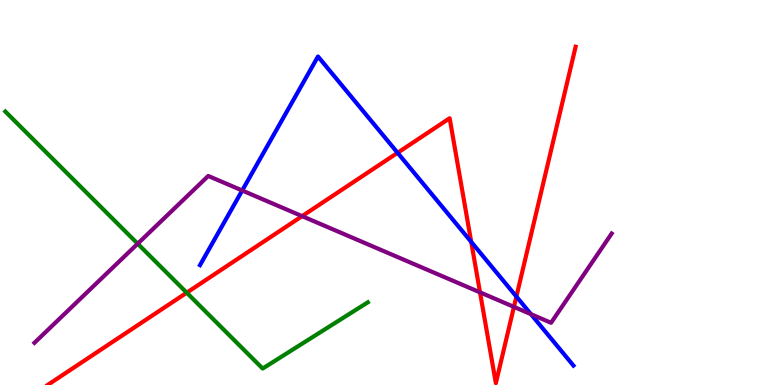[{'lines': ['blue', 'red'], 'intersections': [{'x': 5.13, 'y': 6.03}, {'x': 6.08, 'y': 3.72}, {'x': 6.66, 'y': 2.3}]}, {'lines': ['green', 'red'], 'intersections': [{'x': 2.41, 'y': 2.4}]}, {'lines': ['purple', 'red'], 'intersections': [{'x': 3.9, 'y': 4.39}, {'x': 6.19, 'y': 2.41}, {'x': 6.63, 'y': 2.03}]}, {'lines': ['blue', 'green'], 'intersections': []}, {'lines': ['blue', 'purple'], 'intersections': [{'x': 3.13, 'y': 5.05}, {'x': 6.85, 'y': 1.84}]}, {'lines': ['green', 'purple'], 'intersections': [{'x': 1.78, 'y': 3.67}]}]